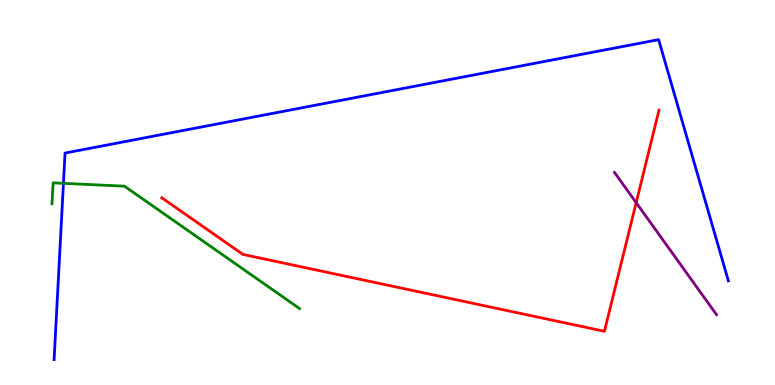[{'lines': ['blue', 'red'], 'intersections': []}, {'lines': ['green', 'red'], 'intersections': []}, {'lines': ['purple', 'red'], 'intersections': [{'x': 8.21, 'y': 4.74}]}, {'lines': ['blue', 'green'], 'intersections': [{'x': 0.819, 'y': 5.24}]}, {'lines': ['blue', 'purple'], 'intersections': []}, {'lines': ['green', 'purple'], 'intersections': []}]